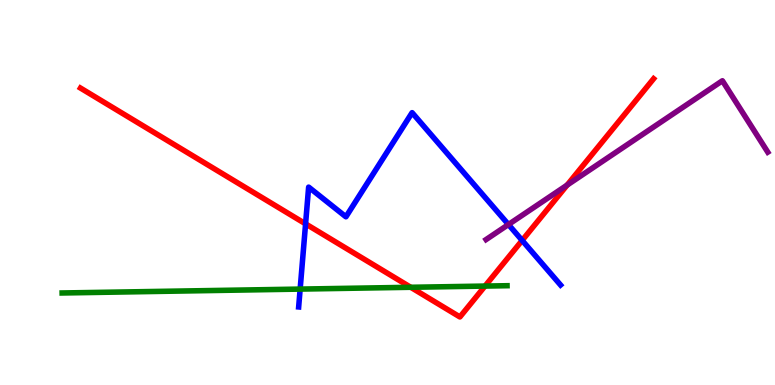[{'lines': ['blue', 'red'], 'intersections': [{'x': 3.94, 'y': 4.19}, {'x': 6.74, 'y': 3.76}]}, {'lines': ['green', 'red'], 'intersections': [{'x': 5.3, 'y': 2.54}, {'x': 6.26, 'y': 2.57}]}, {'lines': ['purple', 'red'], 'intersections': [{'x': 7.32, 'y': 5.19}]}, {'lines': ['blue', 'green'], 'intersections': [{'x': 3.87, 'y': 2.49}]}, {'lines': ['blue', 'purple'], 'intersections': [{'x': 6.56, 'y': 4.17}]}, {'lines': ['green', 'purple'], 'intersections': []}]